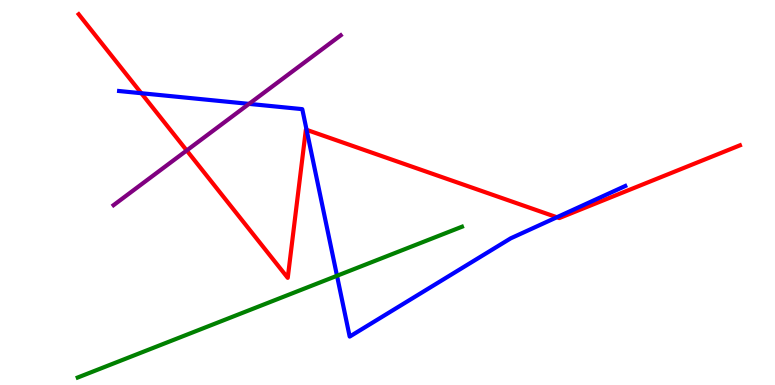[{'lines': ['blue', 'red'], 'intersections': [{'x': 1.82, 'y': 7.58}, {'x': 3.96, 'y': 6.63}, {'x': 7.19, 'y': 4.36}]}, {'lines': ['green', 'red'], 'intersections': []}, {'lines': ['purple', 'red'], 'intersections': [{'x': 2.41, 'y': 6.09}]}, {'lines': ['blue', 'green'], 'intersections': [{'x': 4.35, 'y': 2.84}]}, {'lines': ['blue', 'purple'], 'intersections': [{'x': 3.21, 'y': 7.3}]}, {'lines': ['green', 'purple'], 'intersections': []}]